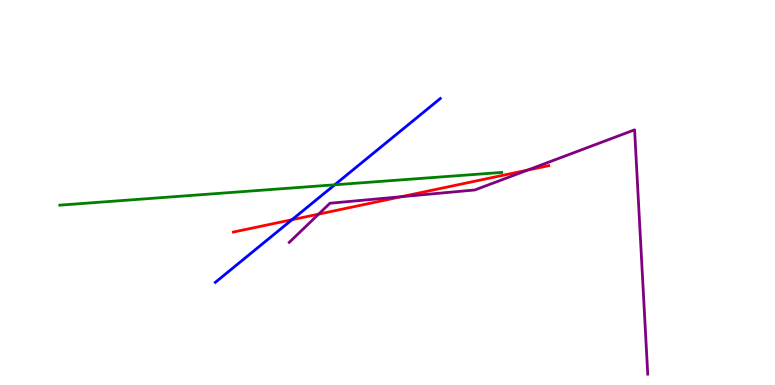[{'lines': ['blue', 'red'], 'intersections': [{'x': 3.77, 'y': 4.29}]}, {'lines': ['green', 'red'], 'intersections': []}, {'lines': ['purple', 'red'], 'intersections': [{'x': 4.11, 'y': 4.44}, {'x': 5.18, 'y': 4.89}, {'x': 6.81, 'y': 5.58}]}, {'lines': ['blue', 'green'], 'intersections': [{'x': 4.32, 'y': 5.2}]}, {'lines': ['blue', 'purple'], 'intersections': []}, {'lines': ['green', 'purple'], 'intersections': []}]